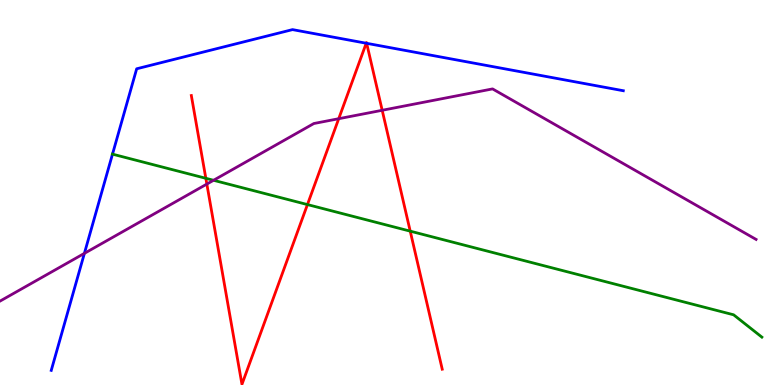[{'lines': ['blue', 'red'], 'intersections': [{'x': 4.73, 'y': 8.88}, {'x': 4.73, 'y': 8.88}]}, {'lines': ['green', 'red'], 'intersections': [{'x': 2.66, 'y': 5.37}, {'x': 3.97, 'y': 4.69}, {'x': 5.29, 'y': 4.0}]}, {'lines': ['purple', 'red'], 'intersections': [{'x': 2.67, 'y': 5.22}, {'x': 4.37, 'y': 6.92}, {'x': 4.93, 'y': 7.14}]}, {'lines': ['blue', 'green'], 'intersections': [{'x': 1.45, 'y': 6.0}]}, {'lines': ['blue', 'purple'], 'intersections': [{'x': 1.09, 'y': 3.42}]}, {'lines': ['green', 'purple'], 'intersections': [{'x': 2.76, 'y': 5.32}]}]